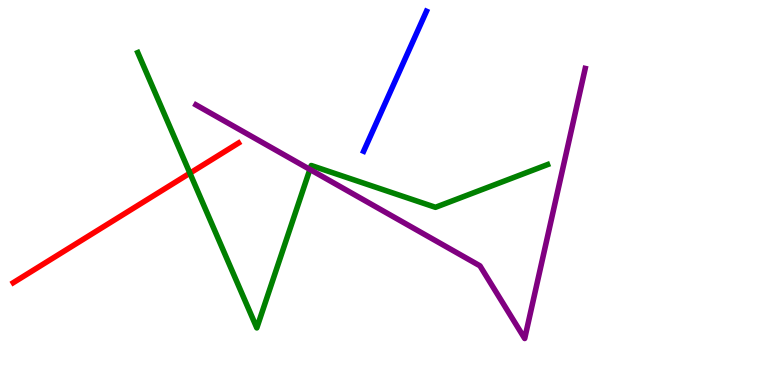[{'lines': ['blue', 'red'], 'intersections': []}, {'lines': ['green', 'red'], 'intersections': [{'x': 2.45, 'y': 5.5}]}, {'lines': ['purple', 'red'], 'intersections': []}, {'lines': ['blue', 'green'], 'intersections': []}, {'lines': ['blue', 'purple'], 'intersections': []}, {'lines': ['green', 'purple'], 'intersections': [{'x': 4.0, 'y': 5.6}]}]